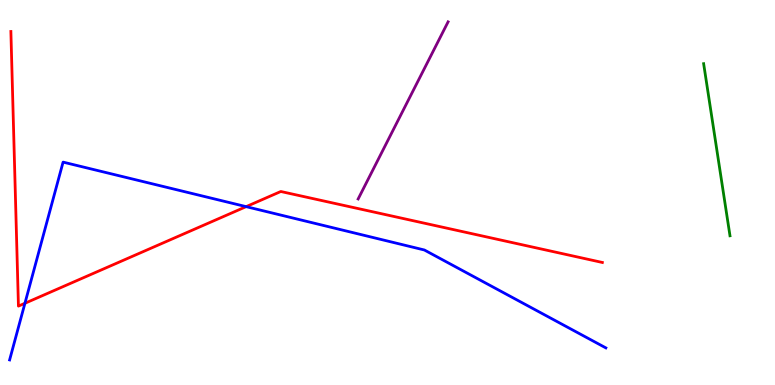[{'lines': ['blue', 'red'], 'intersections': [{'x': 0.322, 'y': 2.12}, {'x': 3.18, 'y': 4.63}]}, {'lines': ['green', 'red'], 'intersections': []}, {'lines': ['purple', 'red'], 'intersections': []}, {'lines': ['blue', 'green'], 'intersections': []}, {'lines': ['blue', 'purple'], 'intersections': []}, {'lines': ['green', 'purple'], 'intersections': []}]